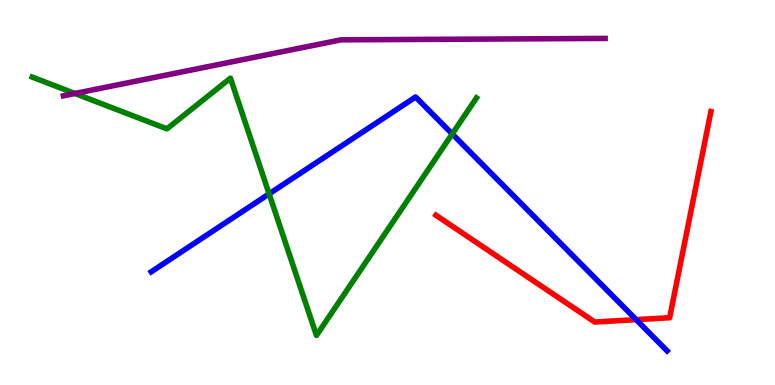[{'lines': ['blue', 'red'], 'intersections': [{'x': 8.21, 'y': 1.7}]}, {'lines': ['green', 'red'], 'intersections': []}, {'lines': ['purple', 'red'], 'intersections': []}, {'lines': ['blue', 'green'], 'intersections': [{'x': 3.47, 'y': 4.96}, {'x': 5.84, 'y': 6.52}]}, {'lines': ['blue', 'purple'], 'intersections': []}, {'lines': ['green', 'purple'], 'intersections': [{'x': 0.966, 'y': 7.57}]}]